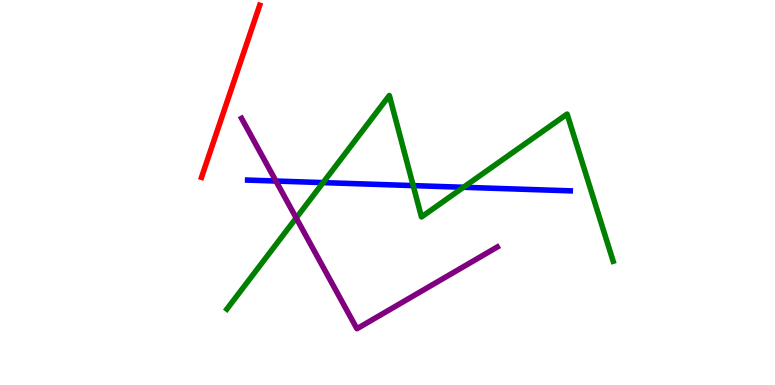[{'lines': ['blue', 'red'], 'intersections': []}, {'lines': ['green', 'red'], 'intersections': []}, {'lines': ['purple', 'red'], 'intersections': []}, {'lines': ['blue', 'green'], 'intersections': [{'x': 4.17, 'y': 5.26}, {'x': 5.33, 'y': 5.18}, {'x': 5.98, 'y': 5.14}]}, {'lines': ['blue', 'purple'], 'intersections': [{'x': 3.56, 'y': 5.3}]}, {'lines': ['green', 'purple'], 'intersections': [{'x': 3.82, 'y': 4.34}]}]